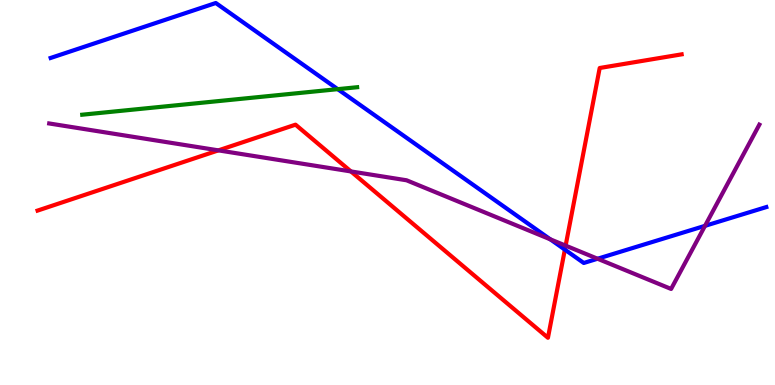[{'lines': ['blue', 'red'], 'intersections': [{'x': 7.29, 'y': 3.52}]}, {'lines': ['green', 'red'], 'intersections': []}, {'lines': ['purple', 'red'], 'intersections': [{'x': 2.82, 'y': 6.09}, {'x': 4.53, 'y': 5.55}, {'x': 7.3, 'y': 3.62}]}, {'lines': ['blue', 'green'], 'intersections': [{'x': 4.36, 'y': 7.68}]}, {'lines': ['blue', 'purple'], 'intersections': [{'x': 7.1, 'y': 3.78}, {'x': 7.71, 'y': 3.28}, {'x': 9.1, 'y': 4.13}]}, {'lines': ['green', 'purple'], 'intersections': []}]